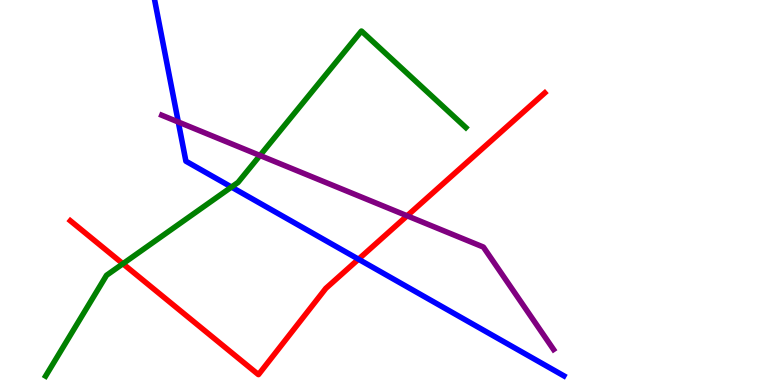[{'lines': ['blue', 'red'], 'intersections': [{'x': 4.63, 'y': 3.27}]}, {'lines': ['green', 'red'], 'intersections': [{'x': 1.59, 'y': 3.15}]}, {'lines': ['purple', 'red'], 'intersections': [{'x': 5.25, 'y': 4.39}]}, {'lines': ['blue', 'green'], 'intersections': [{'x': 2.99, 'y': 5.14}]}, {'lines': ['blue', 'purple'], 'intersections': [{'x': 2.3, 'y': 6.83}]}, {'lines': ['green', 'purple'], 'intersections': [{'x': 3.35, 'y': 5.96}]}]